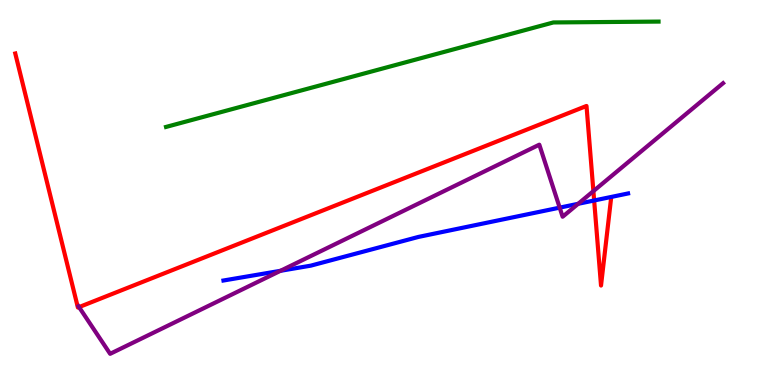[{'lines': ['blue', 'red'], 'intersections': [{'x': 7.67, 'y': 4.79}]}, {'lines': ['green', 'red'], 'intersections': []}, {'lines': ['purple', 'red'], 'intersections': [{'x': 1.02, 'y': 2.02}, {'x': 7.66, 'y': 5.04}]}, {'lines': ['blue', 'green'], 'intersections': []}, {'lines': ['blue', 'purple'], 'intersections': [{'x': 3.62, 'y': 2.97}, {'x': 7.22, 'y': 4.61}, {'x': 7.46, 'y': 4.71}]}, {'lines': ['green', 'purple'], 'intersections': []}]